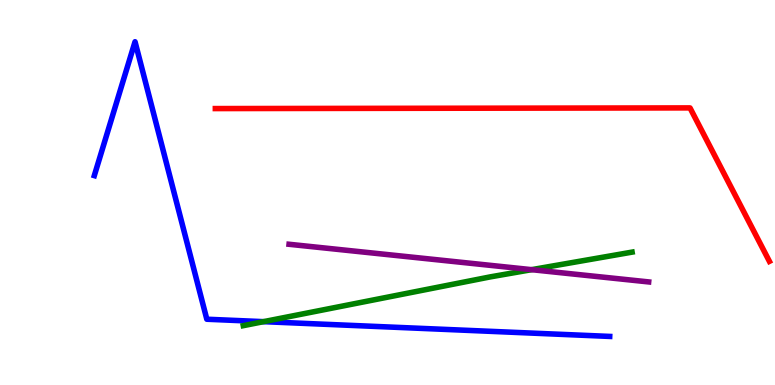[{'lines': ['blue', 'red'], 'intersections': []}, {'lines': ['green', 'red'], 'intersections': []}, {'lines': ['purple', 'red'], 'intersections': []}, {'lines': ['blue', 'green'], 'intersections': [{'x': 3.4, 'y': 1.65}]}, {'lines': ['blue', 'purple'], 'intersections': []}, {'lines': ['green', 'purple'], 'intersections': [{'x': 6.86, 'y': 3.0}]}]